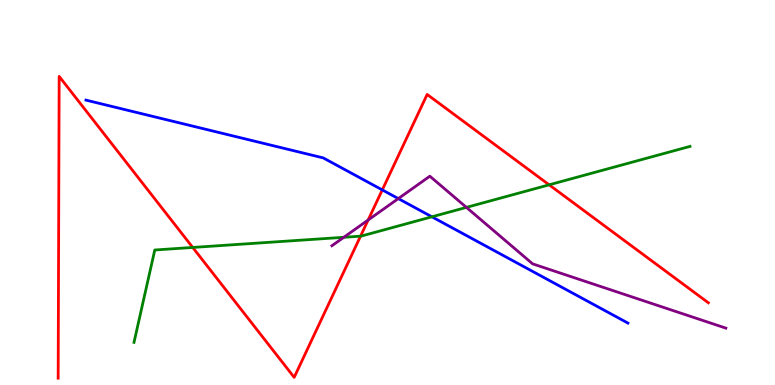[{'lines': ['blue', 'red'], 'intersections': [{'x': 4.93, 'y': 5.07}]}, {'lines': ['green', 'red'], 'intersections': [{'x': 2.49, 'y': 3.57}, {'x': 4.65, 'y': 3.87}, {'x': 7.09, 'y': 5.2}]}, {'lines': ['purple', 'red'], 'intersections': [{'x': 4.75, 'y': 4.28}]}, {'lines': ['blue', 'green'], 'intersections': [{'x': 5.57, 'y': 4.37}]}, {'lines': ['blue', 'purple'], 'intersections': [{'x': 5.14, 'y': 4.84}]}, {'lines': ['green', 'purple'], 'intersections': [{'x': 4.44, 'y': 3.84}, {'x': 6.02, 'y': 4.61}]}]